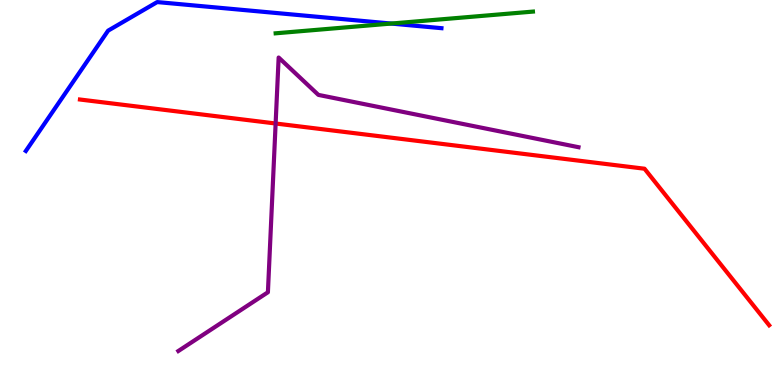[{'lines': ['blue', 'red'], 'intersections': []}, {'lines': ['green', 'red'], 'intersections': []}, {'lines': ['purple', 'red'], 'intersections': [{'x': 3.56, 'y': 6.79}]}, {'lines': ['blue', 'green'], 'intersections': [{'x': 5.05, 'y': 9.39}]}, {'lines': ['blue', 'purple'], 'intersections': []}, {'lines': ['green', 'purple'], 'intersections': []}]